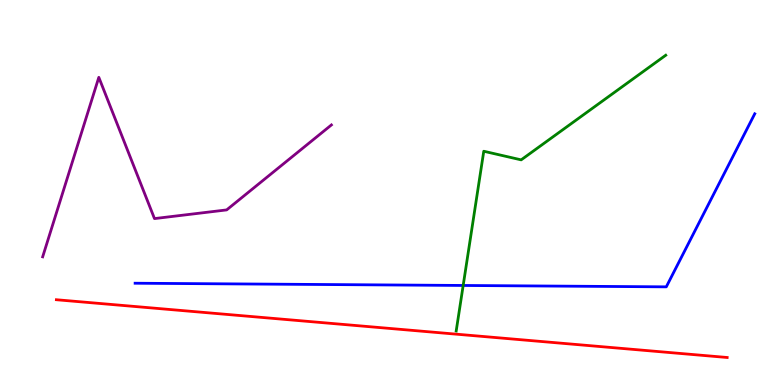[{'lines': ['blue', 'red'], 'intersections': []}, {'lines': ['green', 'red'], 'intersections': []}, {'lines': ['purple', 'red'], 'intersections': []}, {'lines': ['blue', 'green'], 'intersections': [{'x': 5.98, 'y': 2.59}]}, {'lines': ['blue', 'purple'], 'intersections': []}, {'lines': ['green', 'purple'], 'intersections': []}]